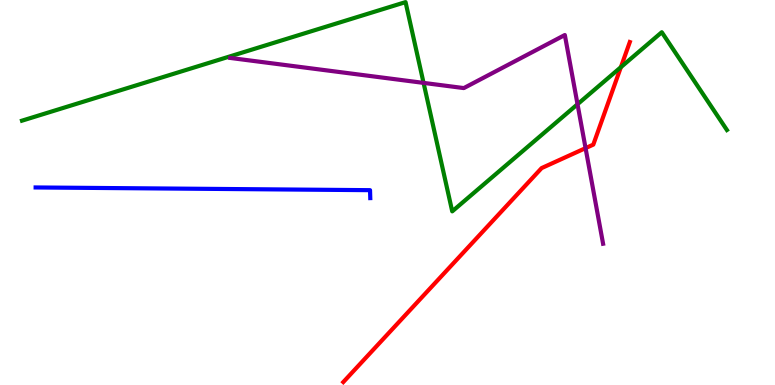[{'lines': ['blue', 'red'], 'intersections': []}, {'lines': ['green', 'red'], 'intersections': [{'x': 8.01, 'y': 8.25}]}, {'lines': ['purple', 'red'], 'intersections': [{'x': 7.56, 'y': 6.15}]}, {'lines': ['blue', 'green'], 'intersections': []}, {'lines': ['blue', 'purple'], 'intersections': []}, {'lines': ['green', 'purple'], 'intersections': [{'x': 5.47, 'y': 7.85}, {'x': 7.45, 'y': 7.29}]}]